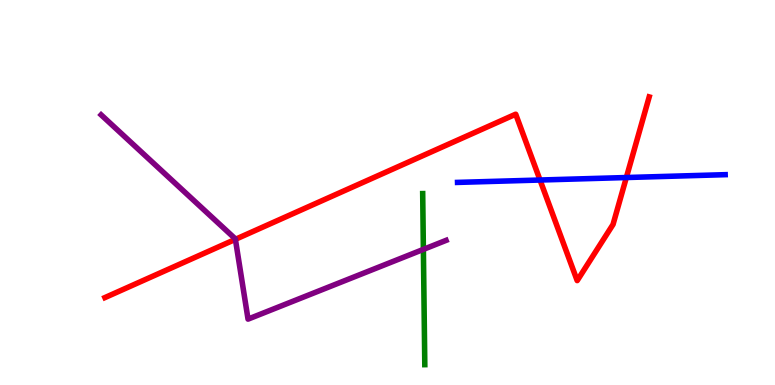[{'lines': ['blue', 'red'], 'intersections': [{'x': 6.97, 'y': 5.32}, {'x': 8.08, 'y': 5.39}]}, {'lines': ['green', 'red'], 'intersections': []}, {'lines': ['purple', 'red'], 'intersections': [{'x': 3.04, 'y': 3.78}]}, {'lines': ['blue', 'green'], 'intersections': []}, {'lines': ['blue', 'purple'], 'intersections': []}, {'lines': ['green', 'purple'], 'intersections': [{'x': 5.46, 'y': 3.52}]}]